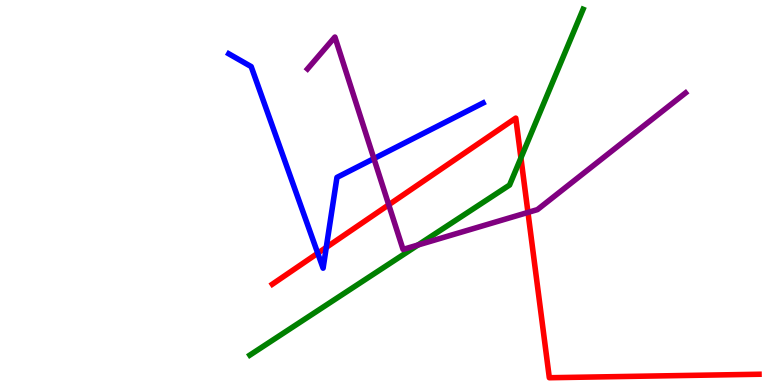[{'lines': ['blue', 'red'], 'intersections': [{'x': 4.1, 'y': 3.42}, {'x': 4.21, 'y': 3.57}]}, {'lines': ['green', 'red'], 'intersections': [{'x': 6.72, 'y': 5.9}]}, {'lines': ['purple', 'red'], 'intersections': [{'x': 5.02, 'y': 4.68}, {'x': 6.81, 'y': 4.48}]}, {'lines': ['blue', 'green'], 'intersections': []}, {'lines': ['blue', 'purple'], 'intersections': [{'x': 4.82, 'y': 5.88}]}, {'lines': ['green', 'purple'], 'intersections': [{'x': 5.39, 'y': 3.64}]}]